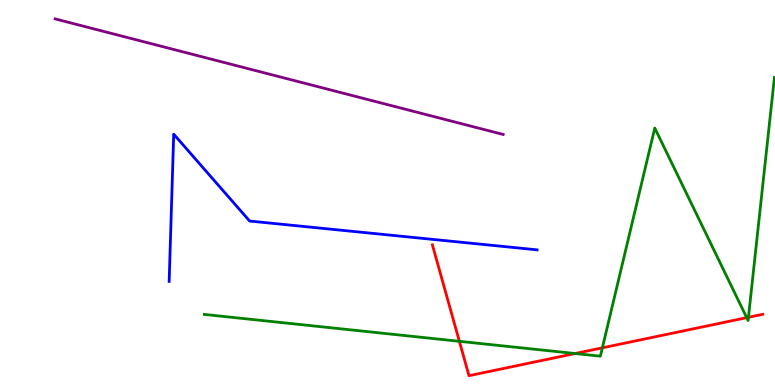[{'lines': ['blue', 'red'], 'intersections': []}, {'lines': ['green', 'red'], 'intersections': [{'x': 5.93, 'y': 1.13}, {'x': 7.42, 'y': 0.818}, {'x': 7.77, 'y': 0.965}, {'x': 9.64, 'y': 1.75}, {'x': 9.66, 'y': 1.76}]}, {'lines': ['purple', 'red'], 'intersections': []}, {'lines': ['blue', 'green'], 'intersections': []}, {'lines': ['blue', 'purple'], 'intersections': []}, {'lines': ['green', 'purple'], 'intersections': []}]